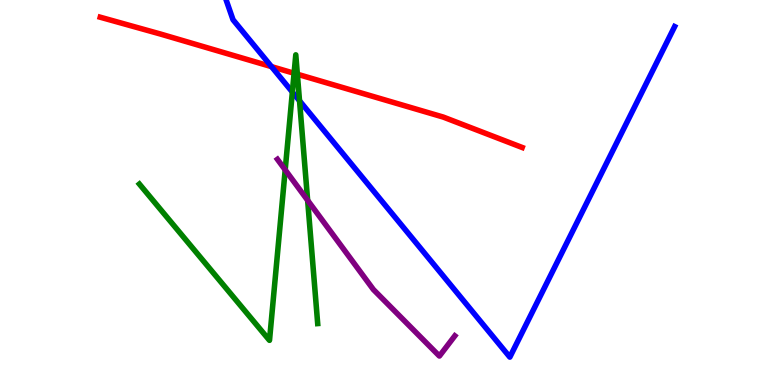[{'lines': ['blue', 'red'], 'intersections': [{'x': 3.5, 'y': 8.27}]}, {'lines': ['green', 'red'], 'intersections': [{'x': 3.79, 'y': 8.1}, {'x': 3.84, 'y': 8.07}]}, {'lines': ['purple', 'red'], 'intersections': []}, {'lines': ['blue', 'green'], 'intersections': [{'x': 3.77, 'y': 7.61}, {'x': 3.86, 'y': 7.38}]}, {'lines': ['blue', 'purple'], 'intersections': []}, {'lines': ['green', 'purple'], 'intersections': [{'x': 3.68, 'y': 5.59}, {'x': 3.97, 'y': 4.8}]}]